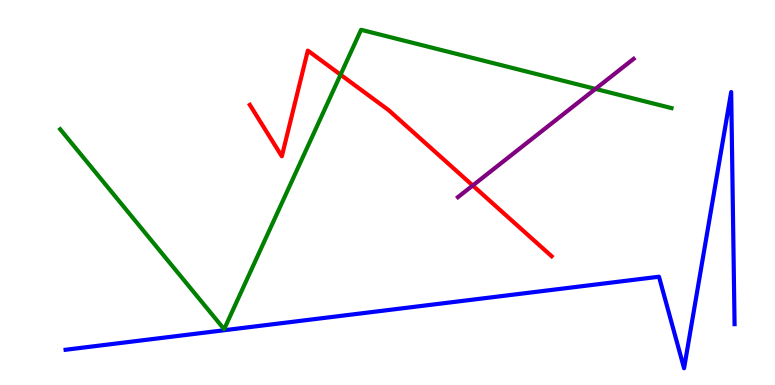[{'lines': ['blue', 'red'], 'intersections': []}, {'lines': ['green', 'red'], 'intersections': [{'x': 4.39, 'y': 8.06}]}, {'lines': ['purple', 'red'], 'intersections': [{'x': 6.1, 'y': 5.18}]}, {'lines': ['blue', 'green'], 'intersections': []}, {'lines': ['blue', 'purple'], 'intersections': []}, {'lines': ['green', 'purple'], 'intersections': [{'x': 7.68, 'y': 7.69}]}]